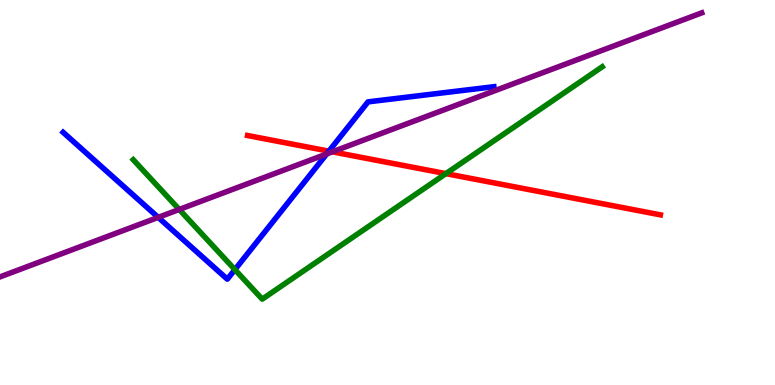[{'lines': ['blue', 'red'], 'intersections': [{'x': 4.24, 'y': 6.07}]}, {'lines': ['green', 'red'], 'intersections': [{'x': 5.75, 'y': 5.49}]}, {'lines': ['purple', 'red'], 'intersections': [{'x': 4.29, 'y': 6.06}]}, {'lines': ['blue', 'green'], 'intersections': [{'x': 3.03, 'y': 3.0}]}, {'lines': ['blue', 'purple'], 'intersections': [{'x': 2.04, 'y': 4.35}, {'x': 4.22, 'y': 6.0}]}, {'lines': ['green', 'purple'], 'intersections': [{'x': 2.31, 'y': 4.56}]}]